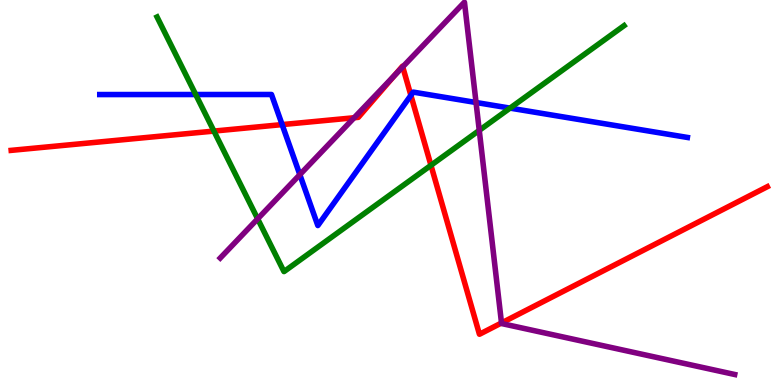[{'lines': ['blue', 'red'], 'intersections': [{'x': 3.64, 'y': 6.76}, {'x': 5.3, 'y': 7.52}]}, {'lines': ['green', 'red'], 'intersections': [{'x': 2.76, 'y': 6.6}, {'x': 5.56, 'y': 5.71}]}, {'lines': ['purple', 'red'], 'intersections': [{'x': 4.57, 'y': 6.94}, {'x': 5.09, 'y': 8.04}, {'x': 5.2, 'y': 8.26}, {'x': 6.47, 'y': 1.61}]}, {'lines': ['blue', 'green'], 'intersections': [{'x': 2.53, 'y': 7.54}, {'x': 6.58, 'y': 7.19}]}, {'lines': ['blue', 'purple'], 'intersections': [{'x': 3.87, 'y': 5.46}, {'x': 6.14, 'y': 7.34}]}, {'lines': ['green', 'purple'], 'intersections': [{'x': 3.32, 'y': 4.32}, {'x': 6.18, 'y': 6.61}]}]